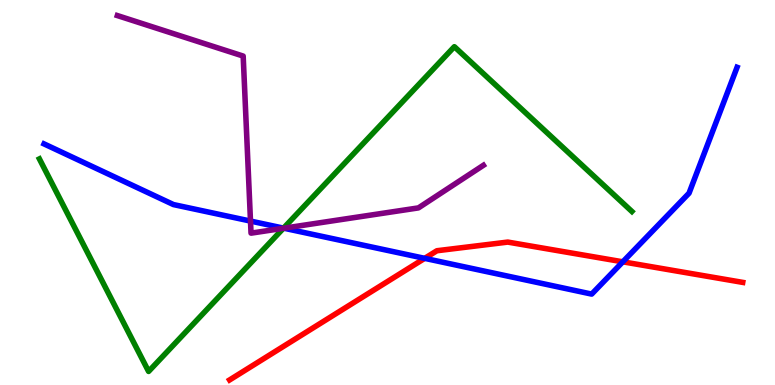[{'lines': ['blue', 'red'], 'intersections': [{'x': 5.48, 'y': 3.29}, {'x': 8.04, 'y': 3.2}]}, {'lines': ['green', 'red'], 'intersections': []}, {'lines': ['purple', 'red'], 'intersections': []}, {'lines': ['blue', 'green'], 'intersections': [{'x': 3.66, 'y': 4.07}]}, {'lines': ['blue', 'purple'], 'intersections': [{'x': 3.23, 'y': 4.26}, {'x': 3.66, 'y': 4.07}]}, {'lines': ['green', 'purple'], 'intersections': [{'x': 3.66, 'y': 4.07}]}]